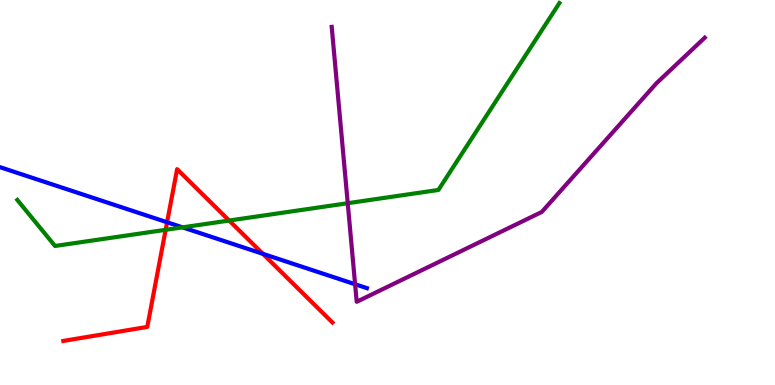[{'lines': ['blue', 'red'], 'intersections': [{'x': 2.16, 'y': 4.23}, {'x': 3.39, 'y': 3.41}]}, {'lines': ['green', 'red'], 'intersections': [{'x': 2.14, 'y': 4.03}, {'x': 2.96, 'y': 4.27}]}, {'lines': ['purple', 'red'], 'intersections': []}, {'lines': ['blue', 'green'], 'intersections': [{'x': 2.36, 'y': 4.09}]}, {'lines': ['blue', 'purple'], 'intersections': [{'x': 4.58, 'y': 2.62}]}, {'lines': ['green', 'purple'], 'intersections': [{'x': 4.49, 'y': 4.72}]}]